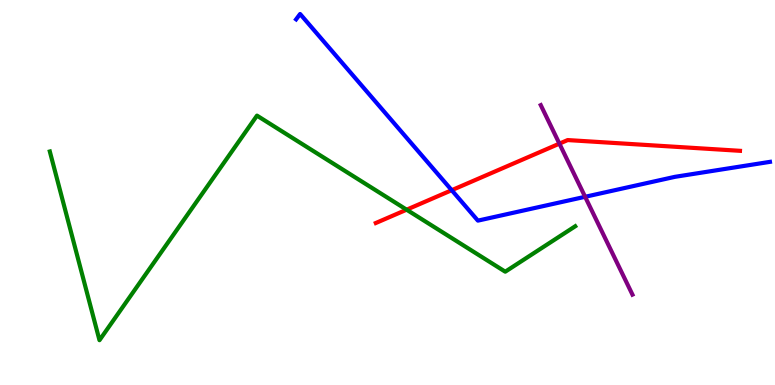[{'lines': ['blue', 'red'], 'intersections': [{'x': 5.83, 'y': 5.06}]}, {'lines': ['green', 'red'], 'intersections': [{'x': 5.25, 'y': 4.55}]}, {'lines': ['purple', 'red'], 'intersections': [{'x': 7.22, 'y': 6.27}]}, {'lines': ['blue', 'green'], 'intersections': []}, {'lines': ['blue', 'purple'], 'intersections': [{'x': 7.55, 'y': 4.89}]}, {'lines': ['green', 'purple'], 'intersections': []}]